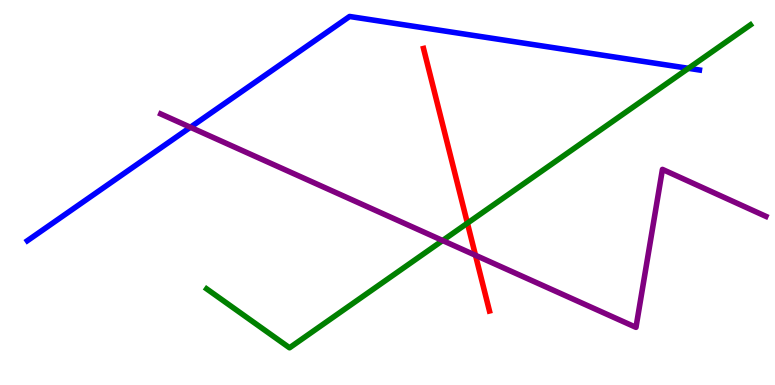[{'lines': ['blue', 'red'], 'intersections': []}, {'lines': ['green', 'red'], 'intersections': [{'x': 6.03, 'y': 4.2}]}, {'lines': ['purple', 'red'], 'intersections': [{'x': 6.14, 'y': 3.37}]}, {'lines': ['blue', 'green'], 'intersections': [{'x': 8.88, 'y': 8.23}]}, {'lines': ['blue', 'purple'], 'intersections': [{'x': 2.46, 'y': 6.69}]}, {'lines': ['green', 'purple'], 'intersections': [{'x': 5.71, 'y': 3.75}]}]